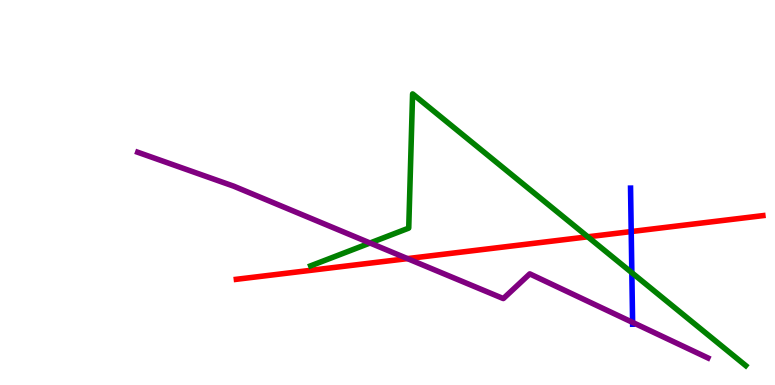[{'lines': ['blue', 'red'], 'intersections': [{'x': 8.14, 'y': 3.99}]}, {'lines': ['green', 'red'], 'intersections': [{'x': 7.58, 'y': 3.85}]}, {'lines': ['purple', 'red'], 'intersections': [{'x': 5.26, 'y': 3.28}]}, {'lines': ['blue', 'green'], 'intersections': [{'x': 8.15, 'y': 2.92}]}, {'lines': ['blue', 'purple'], 'intersections': [{'x': 8.16, 'y': 1.63}]}, {'lines': ['green', 'purple'], 'intersections': [{'x': 4.77, 'y': 3.69}]}]